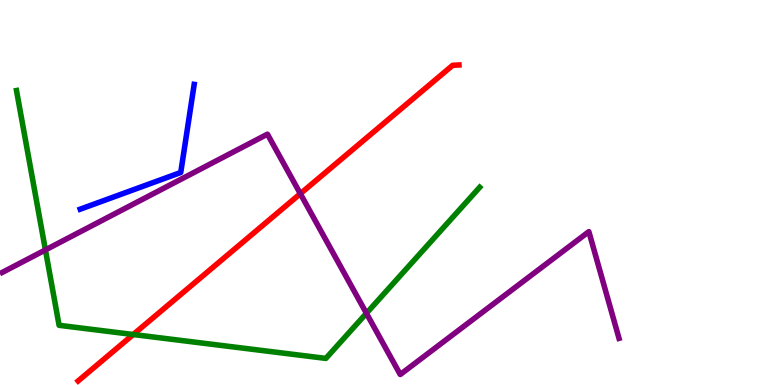[{'lines': ['blue', 'red'], 'intersections': []}, {'lines': ['green', 'red'], 'intersections': [{'x': 1.72, 'y': 1.31}]}, {'lines': ['purple', 'red'], 'intersections': [{'x': 3.88, 'y': 4.97}]}, {'lines': ['blue', 'green'], 'intersections': []}, {'lines': ['blue', 'purple'], 'intersections': []}, {'lines': ['green', 'purple'], 'intersections': [{'x': 0.586, 'y': 3.51}, {'x': 4.73, 'y': 1.86}]}]